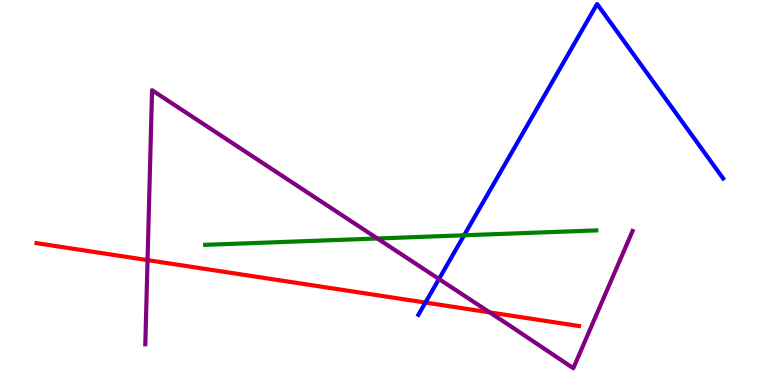[{'lines': ['blue', 'red'], 'intersections': [{'x': 5.49, 'y': 2.14}]}, {'lines': ['green', 'red'], 'intersections': []}, {'lines': ['purple', 'red'], 'intersections': [{'x': 1.9, 'y': 3.24}, {'x': 6.32, 'y': 1.89}]}, {'lines': ['blue', 'green'], 'intersections': [{'x': 5.99, 'y': 3.89}]}, {'lines': ['blue', 'purple'], 'intersections': [{'x': 5.66, 'y': 2.75}]}, {'lines': ['green', 'purple'], 'intersections': [{'x': 4.87, 'y': 3.81}]}]